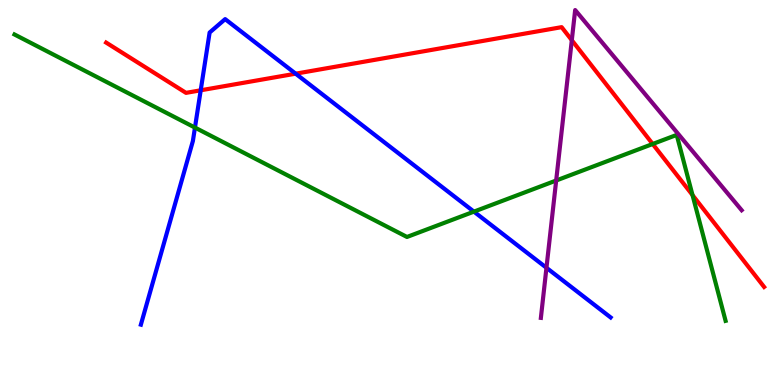[{'lines': ['blue', 'red'], 'intersections': [{'x': 2.59, 'y': 7.65}, {'x': 3.81, 'y': 8.09}]}, {'lines': ['green', 'red'], 'intersections': [{'x': 8.42, 'y': 6.26}, {'x': 8.94, 'y': 4.93}]}, {'lines': ['purple', 'red'], 'intersections': [{'x': 7.38, 'y': 8.96}]}, {'lines': ['blue', 'green'], 'intersections': [{'x': 2.52, 'y': 6.69}, {'x': 6.12, 'y': 4.5}]}, {'lines': ['blue', 'purple'], 'intersections': [{'x': 7.05, 'y': 3.04}]}, {'lines': ['green', 'purple'], 'intersections': [{'x': 7.18, 'y': 5.31}]}]